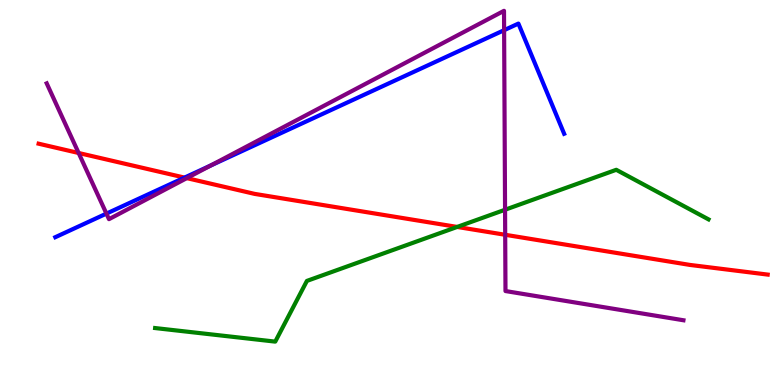[{'lines': ['blue', 'red'], 'intersections': [{'x': 2.38, 'y': 5.39}]}, {'lines': ['green', 'red'], 'intersections': [{'x': 5.9, 'y': 4.11}]}, {'lines': ['purple', 'red'], 'intersections': [{'x': 1.01, 'y': 6.03}, {'x': 2.41, 'y': 5.37}, {'x': 6.52, 'y': 3.9}]}, {'lines': ['blue', 'green'], 'intersections': []}, {'lines': ['blue', 'purple'], 'intersections': [{'x': 1.37, 'y': 4.45}, {'x': 2.72, 'y': 5.7}, {'x': 6.5, 'y': 9.22}]}, {'lines': ['green', 'purple'], 'intersections': [{'x': 6.52, 'y': 4.55}]}]